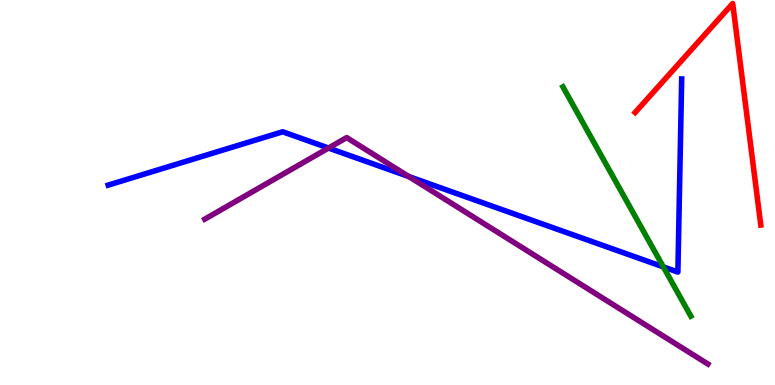[{'lines': ['blue', 'red'], 'intersections': []}, {'lines': ['green', 'red'], 'intersections': []}, {'lines': ['purple', 'red'], 'intersections': []}, {'lines': ['blue', 'green'], 'intersections': [{'x': 8.56, 'y': 3.07}]}, {'lines': ['blue', 'purple'], 'intersections': [{'x': 4.24, 'y': 6.15}, {'x': 5.28, 'y': 5.41}]}, {'lines': ['green', 'purple'], 'intersections': []}]